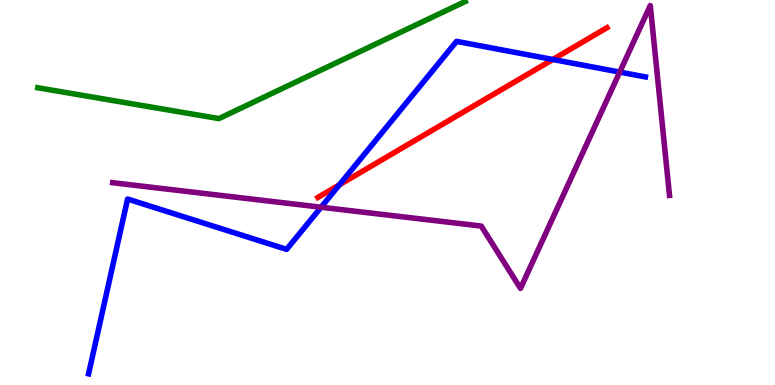[{'lines': ['blue', 'red'], 'intersections': [{'x': 4.38, 'y': 5.2}, {'x': 7.13, 'y': 8.45}]}, {'lines': ['green', 'red'], 'intersections': []}, {'lines': ['purple', 'red'], 'intersections': []}, {'lines': ['blue', 'green'], 'intersections': []}, {'lines': ['blue', 'purple'], 'intersections': [{'x': 4.14, 'y': 4.62}, {'x': 8.0, 'y': 8.13}]}, {'lines': ['green', 'purple'], 'intersections': []}]